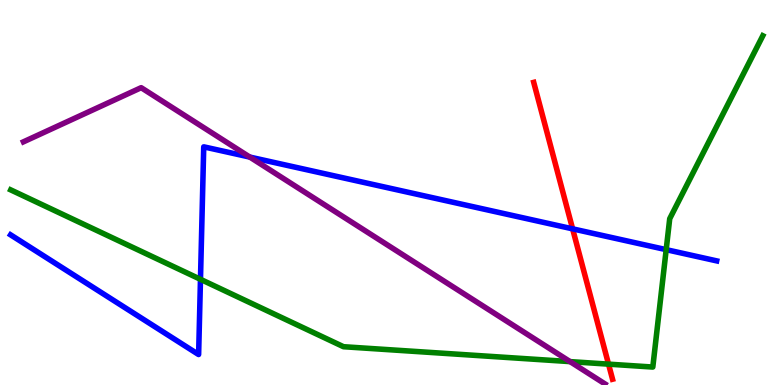[{'lines': ['blue', 'red'], 'intersections': [{'x': 7.39, 'y': 4.06}]}, {'lines': ['green', 'red'], 'intersections': [{'x': 7.85, 'y': 0.542}]}, {'lines': ['purple', 'red'], 'intersections': []}, {'lines': ['blue', 'green'], 'intersections': [{'x': 2.59, 'y': 2.75}, {'x': 8.6, 'y': 3.52}]}, {'lines': ['blue', 'purple'], 'intersections': [{'x': 3.22, 'y': 5.92}]}, {'lines': ['green', 'purple'], 'intersections': [{'x': 7.36, 'y': 0.607}]}]